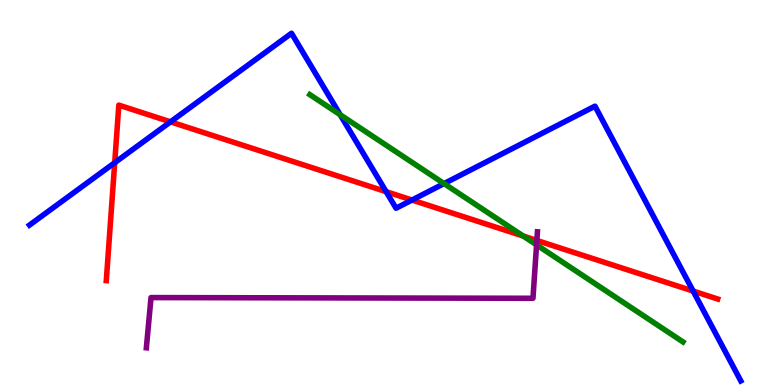[{'lines': ['blue', 'red'], 'intersections': [{'x': 1.48, 'y': 5.77}, {'x': 2.2, 'y': 6.84}, {'x': 4.98, 'y': 5.02}, {'x': 5.32, 'y': 4.8}, {'x': 8.94, 'y': 2.44}]}, {'lines': ['green', 'red'], 'intersections': [{'x': 6.75, 'y': 3.87}]}, {'lines': ['purple', 'red'], 'intersections': [{'x': 6.93, 'y': 3.75}]}, {'lines': ['blue', 'green'], 'intersections': [{'x': 4.39, 'y': 7.02}, {'x': 5.73, 'y': 5.23}]}, {'lines': ['blue', 'purple'], 'intersections': []}, {'lines': ['green', 'purple'], 'intersections': [{'x': 6.92, 'y': 3.64}]}]